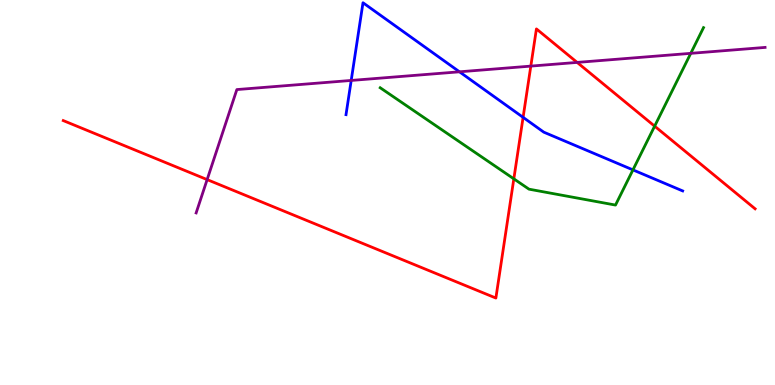[{'lines': ['blue', 'red'], 'intersections': [{'x': 6.75, 'y': 6.95}]}, {'lines': ['green', 'red'], 'intersections': [{'x': 6.63, 'y': 5.35}, {'x': 8.45, 'y': 6.72}]}, {'lines': ['purple', 'red'], 'intersections': [{'x': 2.67, 'y': 5.34}, {'x': 6.85, 'y': 8.28}, {'x': 7.45, 'y': 8.38}]}, {'lines': ['blue', 'green'], 'intersections': [{'x': 8.17, 'y': 5.59}]}, {'lines': ['blue', 'purple'], 'intersections': [{'x': 4.53, 'y': 7.91}, {'x': 5.93, 'y': 8.13}]}, {'lines': ['green', 'purple'], 'intersections': [{'x': 8.91, 'y': 8.61}]}]